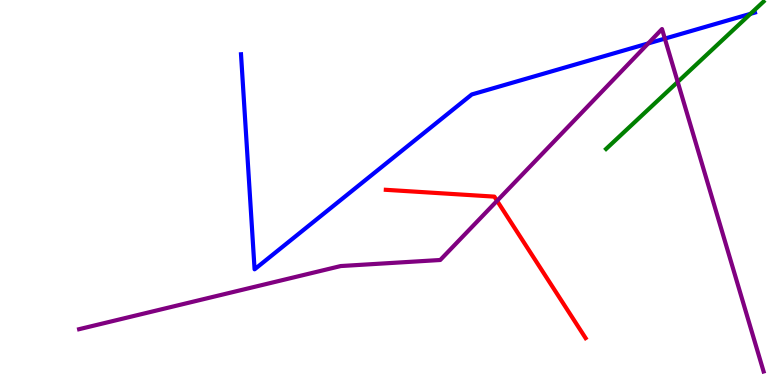[{'lines': ['blue', 'red'], 'intersections': []}, {'lines': ['green', 'red'], 'intersections': []}, {'lines': ['purple', 'red'], 'intersections': [{'x': 6.41, 'y': 4.78}]}, {'lines': ['blue', 'green'], 'intersections': [{'x': 9.68, 'y': 9.64}]}, {'lines': ['blue', 'purple'], 'intersections': [{'x': 8.36, 'y': 8.87}, {'x': 8.58, 'y': 9.0}]}, {'lines': ['green', 'purple'], 'intersections': [{'x': 8.74, 'y': 7.87}]}]